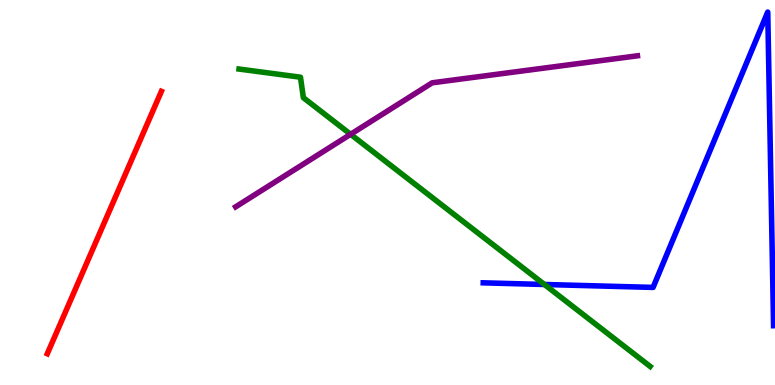[{'lines': ['blue', 'red'], 'intersections': []}, {'lines': ['green', 'red'], 'intersections': []}, {'lines': ['purple', 'red'], 'intersections': []}, {'lines': ['blue', 'green'], 'intersections': [{'x': 7.02, 'y': 2.61}]}, {'lines': ['blue', 'purple'], 'intersections': []}, {'lines': ['green', 'purple'], 'intersections': [{'x': 4.52, 'y': 6.51}]}]